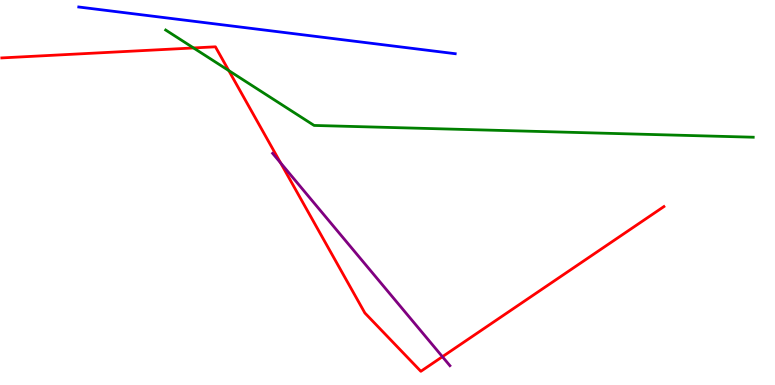[{'lines': ['blue', 'red'], 'intersections': []}, {'lines': ['green', 'red'], 'intersections': [{'x': 2.5, 'y': 8.75}, {'x': 2.95, 'y': 8.17}]}, {'lines': ['purple', 'red'], 'intersections': [{'x': 3.62, 'y': 5.77}, {'x': 5.71, 'y': 0.735}]}, {'lines': ['blue', 'green'], 'intersections': []}, {'lines': ['blue', 'purple'], 'intersections': []}, {'lines': ['green', 'purple'], 'intersections': []}]